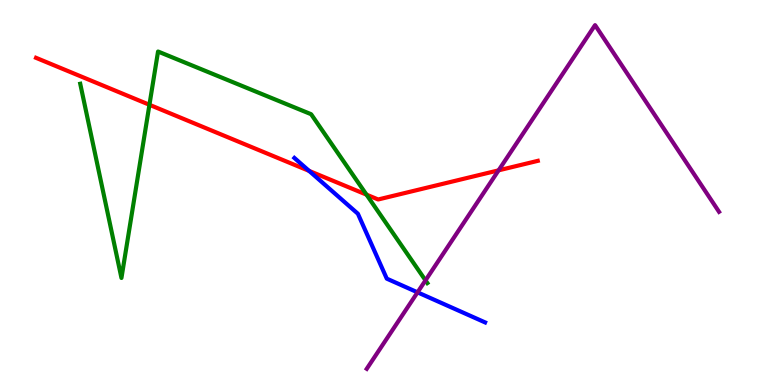[{'lines': ['blue', 'red'], 'intersections': [{'x': 3.99, 'y': 5.56}]}, {'lines': ['green', 'red'], 'intersections': [{'x': 1.93, 'y': 7.28}, {'x': 4.73, 'y': 4.94}]}, {'lines': ['purple', 'red'], 'intersections': [{'x': 6.43, 'y': 5.58}]}, {'lines': ['blue', 'green'], 'intersections': []}, {'lines': ['blue', 'purple'], 'intersections': [{'x': 5.39, 'y': 2.41}]}, {'lines': ['green', 'purple'], 'intersections': [{'x': 5.49, 'y': 2.72}]}]